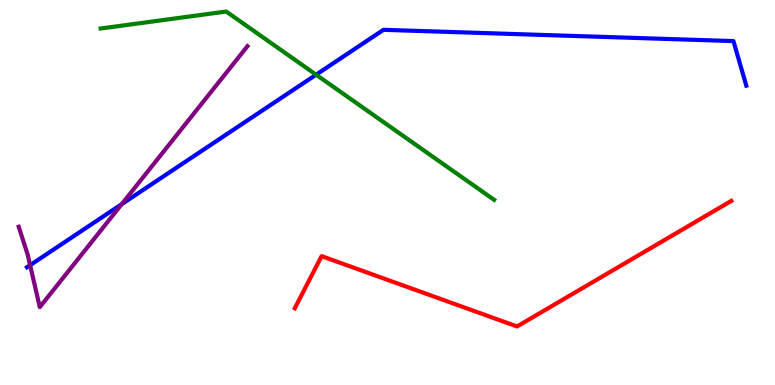[{'lines': ['blue', 'red'], 'intersections': []}, {'lines': ['green', 'red'], 'intersections': []}, {'lines': ['purple', 'red'], 'intersections': []}, {'lines': ['blue', 'green'], 'intersections': [{'x': 4.08, 'y': 8.06}]}, {'lines': ['blue', 'purple'], 'intersections': [{'x': 0.388, 'y': 3.11}, {'x': 1.57, 'y': 4.7}]}, {'lines': ['green', 'purple'], 'intersections': []}]